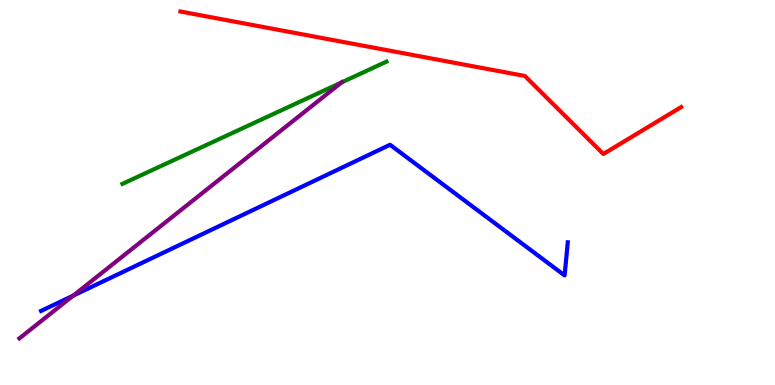[{'lines': ['blue', 'red'], 'intersections': []}, {'lines': ['green', 'red'], 'intersections': []}, {'lines': ['purple', 'red'], 'intersections': []}, {'lines': ['blue', 'green'], 'intersections': []}, {'lines': ['blue', 'purple'], 'intersections': [{'x': 0.945, 'y': 2.32}]}, {'lines': ['green', 'purple'], 'intersections': [{'x': 4.41, 'y': 7.86}]}]